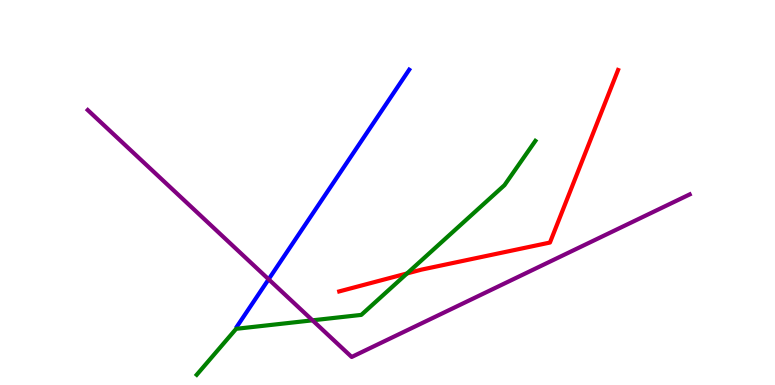[{'lines': ['blue', 'red'], 'intersections': []}, {'lines': ['green', 'red'], 'intersections': [{'x': 5.25, 'y': 2.9}]}, {'lines': ['purple', 'red'], 'intersections': []}, {'lines': ['blue', 'green'], 'intersections': []}, {'lines': ['blue', 'purple'], 'intersections': [{'x': 3.47, 'y': 2.75}]}, {'lines': ['green', 'purple'], 'intersections': [{'x': 4.03, 'y': 1.68}]}]